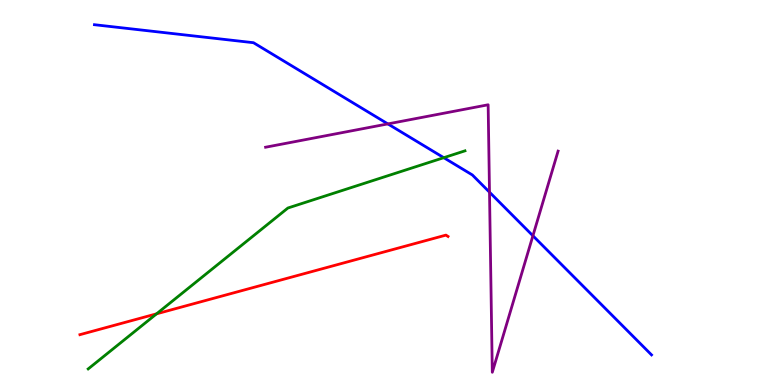[{'lines': ['blue', 'red'], 'intersections': []}, {'lines': ['green', 'red'], 'intersections': [{'x': 2.02, 'y': 1.85}]}, {'lines': ['purple', 'red'], 'intersections': []}, {'lines': ['blue', 'green'], 'intersections': [{'x': 5.73, 'y': 5.9}]}, {'lines': ['blue', 'purple'], 'intersections': [{'x': 5.0, 'y': 6.78}, {'x': 6.32, 'y': 5.01}, {'x': 6.88, 'y': 3.88}]}, {'lines': ['green', 'purple'], 'intersections': []}]